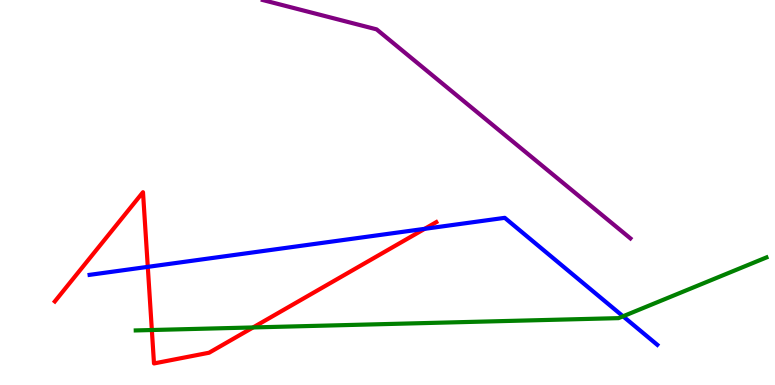[{'lines': ['blue', 'red'], 'intersections': [{'x': 1.91, 'y': 3.07}, {'x': 5.48, 'y': 4.06}]}, {'lines': ['green', 'red'], 'intersections': [{'x': 1.96, 'y': 1.43}, {'x': 3.27, 'y': 1.49}]}, {'lines': ['purple', 'red'], 'intersections': []}, {'lines': ['blue', 'green'], 'intersections': [{'x': 8.04, 'y': 1.78}]}, {'lines': ['blue', 'purple'], 'intersections': []}, {'lines': ['green', 'purple'], 'intersections': []}]